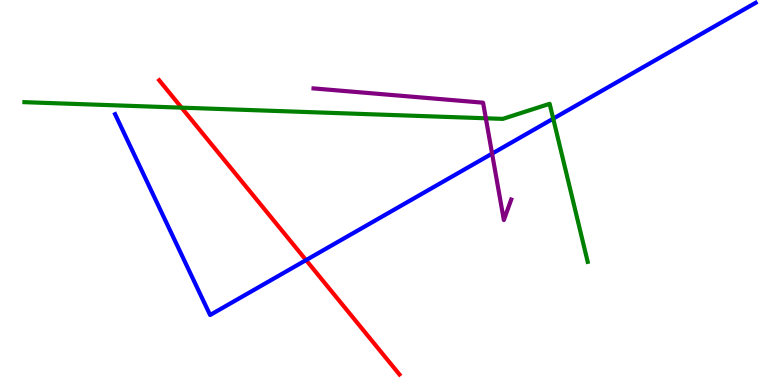[{'lines': ['blue', 'red'], 'intersections': [{'x': 3.95, 'y': 3.24}]}, {'lines': ['green', 'red'], 'intersections': [{'x': 2.34, 'y': 7.2}]}, {'lines': ['purple', 'red'], 'intersections': []}, {'lines': ['blue', 'green'], 'intersections': [{'x': 7.14, 'y': 6.92}]}, {'lines': ['blue', 'purple'], 'intersections': [{'x': 6.35, 'y': 6.01}]}, {'lines': ['green', 'purple'], 'intersections': [{'x': 6.27, 'y': 6.93}]}]